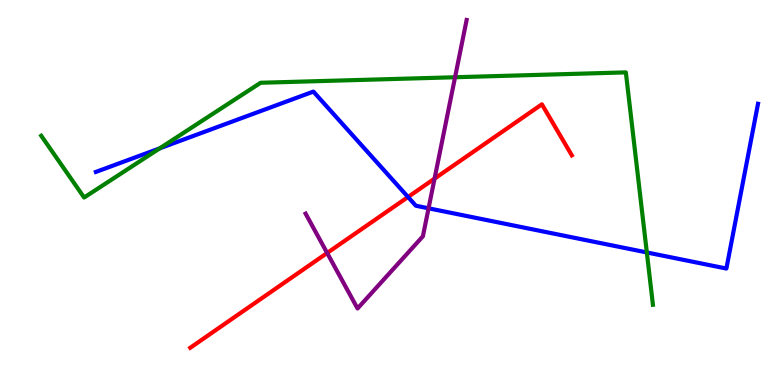[{'lines': ['blue', 'red'], 'intersections': [{'x': 5.26, 'y': 4.88}]}, {'lines': ['green', 'red'], 'intersections': []}, {'lines': ['purple', 'red'], 'intersections': [{'x': 4.22, 'y': 3.43}, {'x': 5.61, 'y': 5.36}]}, {'lines': ['blue', 'green'], 'intersections': [{'x': 2.06, 'y': 6.15}, {'x': 8.35, 'y': 3.44}]}, {'lines': ['blue', 'purple'], 'intersections': [{'x': 5.53, 'y': 4.59}]}, {'lines': ['green', 'purple'], 'intersections': [{'x': 5.87, 'y': 7.99}]}]